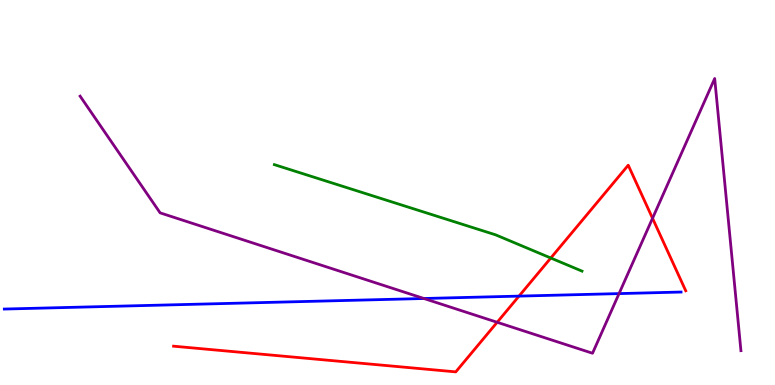[{'lines': ['blue', 'red'], 'intersections': [{'x': 6.7, 'y': 2.31}]}, {'lines': ['green', 'red'], 'intersections': [{'x': 7.11, 'y': 3.3}]}, {'lines': ['purple', 'red'], 'intersections': [{'x': 6.41, 'y': 1.63}, {'x': 8.42, 'y': 4.33}]}, {'lines': ['blue', 'green'], 'intersections': []}, {'lines': ['blue', 'purple'], 'intersections': [{'x': 5.47, 'y': 2.25}, {'x': 7.99, 'y': 2.37}]}, {'lines': ['green', 'purple'], 'intersections': []}]